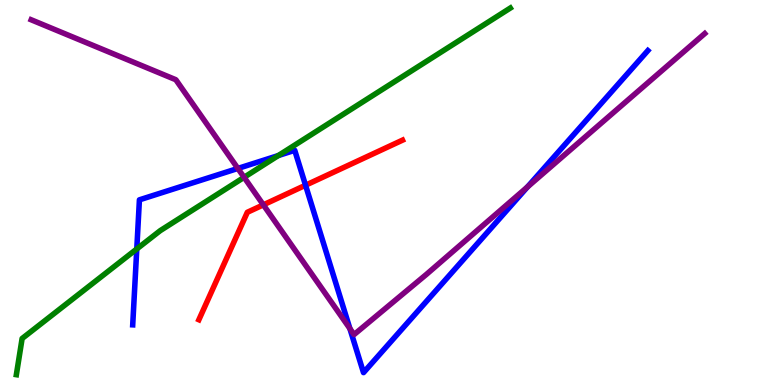[{'lines': ['blue', 'red'], 'intersections': [{'x': 3.94, 'y': 5.19}]}, {'lines': ['green', 'red'], 'intersections': []}, {'lines': ['purple', 'red'], 'intersections': [{'x': 3.4, 'y': 4.68}]}, {'lines': ['blue', 'green'], 'intersections': [{'x': 1.76, 'y': 3.53}, {'x': 3.59, 'y': 5.96}]}, {'lines': ['blue', 'purple'], 'intersections': [{'x': 3.07, 'y': 5.62}, {'x': 4.51, 'y': 1.47}, {'x': 6.81, 'y': 5.14}]}, {'lines': ['green', 'purple'], 'intersections': [{'x': 3.15, 'y': 5.39}]}]